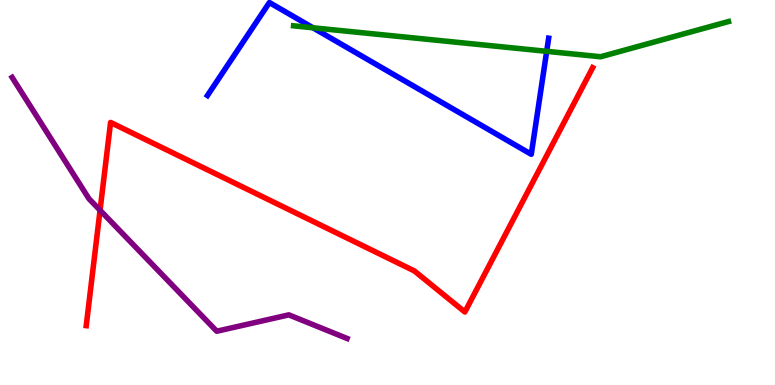[{'lines': ['blue', 'red'], 'intersections': []}, {'lines': ['green', 'red'], 'intersections': []}, {'lines': ['purple', 'red'], 'intersections': [{'x': 1.29, 'y': 4.54}]}, {'lines': ['blue', 'green'], 'intersections': [{'x': 4.04, 'y': 9.28}, {'x': 7.05, 'y': 8.67}]}, {'lines': ['blue', 'purple'], 'intersections': []}, {'lines': ['green', 'purple'], 'intersections': []}]